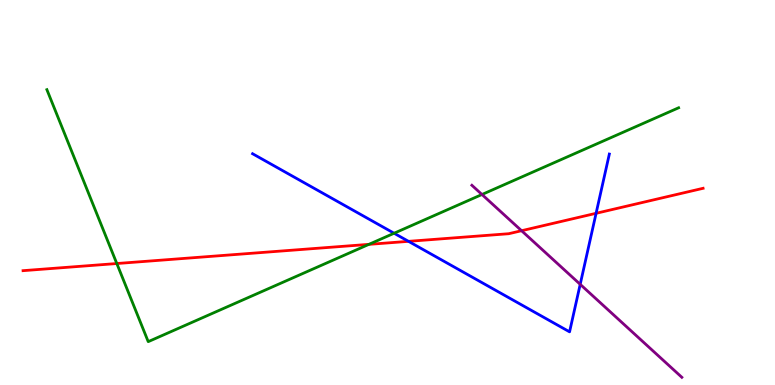[{'lines': ['blue', 'red'], 'intersections': [{'x': 5.27, 'y': 3.73}, {'x': 7.69, 'y': 4.46}]}, {'lines': ['green', 'red'], 'intersections': [{'x': 1.51, 'y': 3.15}, {'x': 4.76, 'y': 3.65}]}, {'lines': ['purple', 'red'], 'intersections': [{'x': 6.73, 'y': 4.01}]}, {'lines': ['blue', 'green'], 'intersections': [{'x': 5.09, 'y': 3.94}]}, {'lines': ['blue', 'purple'], 'intersections': [{'x': 7.49, 'y': 2.61}]}, {'lines': ['green', 'purple'], 'intersections': [{'x': 6.22, 'y': 4.95}]}]